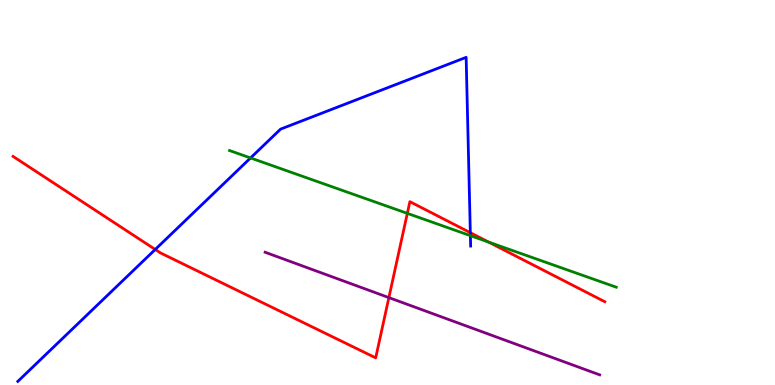[{'lines': ['blue', 'red'], 'intersections': [{'x': 2.0, 'y': 3.52}, {'x': 6.07, 'y': 3.96}]}, {'lines': ['green', 'red'], 'intersections': [{'x': 5.26, 'y': 4.46}, {'x': 6.31, 'y': 3.71}]}, {'lines': ['purple', 'red'], 'intersections': [{'x': 5.02, 'y': 2.27}]}, {'lines': ['blue', 'green'], 'intersections': [{'x': 3.23, 'y': 5.9}, {'x': 6.07, 'y': 3.88}]}, {'lines': ['blue', 'purple'], 'intersections': []}, {'lines': ['green', 'purple'], 'intersections': []}]